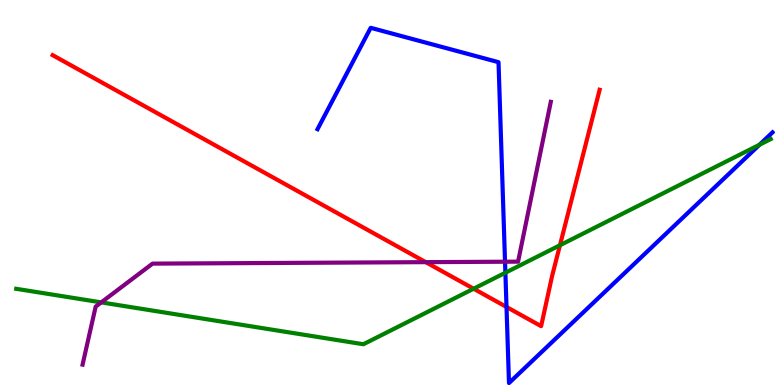[{'lines': ['blue', 'red'], 'intersections': [{'x': 6.54, 'y': 2.03}]}, {'lines': ['green', 'red'], 'intersections': [{'x': 6.11, 'y': 2.5}, {'x': 7.23, 'y': 3.63}]}, {'lines': ['purple', 'red'], 'intersections': [{'x': 5.49, 'y': 3.19}]}, {'lines': ['blue', 'green'], 'intersections': [{'x': 6.52, 'y': 2.92}, {'x': 9.8, 'y': 6.24}]}, {'lines': ['blue', 'purple'], 'intersections': [{'x': 6.52, 'y': 3.2}]}, {'lines': ['green', 'purple'], 'intersections': [{'x': 1.31, 'y': 2.15}]}]